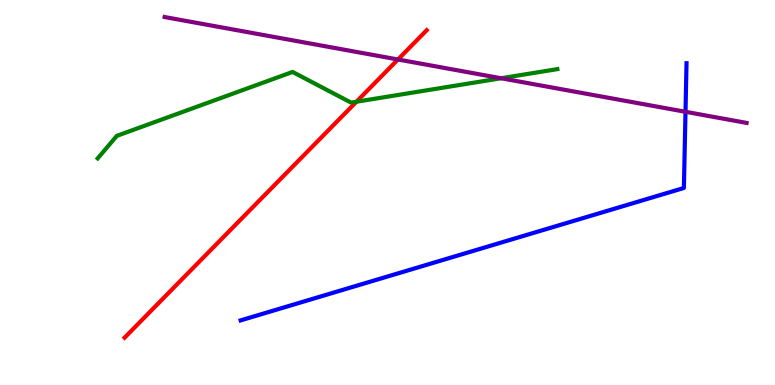[{'lines': ['blue', 'red'], 'intersections': []}, {'lines': ['green', 'red'], 'intersections': [{'x': 4.6, 'y': 7.36}]}, {'lines': ['purple', 'red'], 'intersections': [{'x': 5.13, 'y': 8.45}]}, {'lines': ['blue', 'green'], 'intersections': []}, {'lines': ['blue', 'purple'], 'intersections': [{'x': 8.85, 'y': 7.1}]}, {'lines': ['green', 'purple'], 'intersections': [{'x': 6.47, 'y': 7.97}]}]